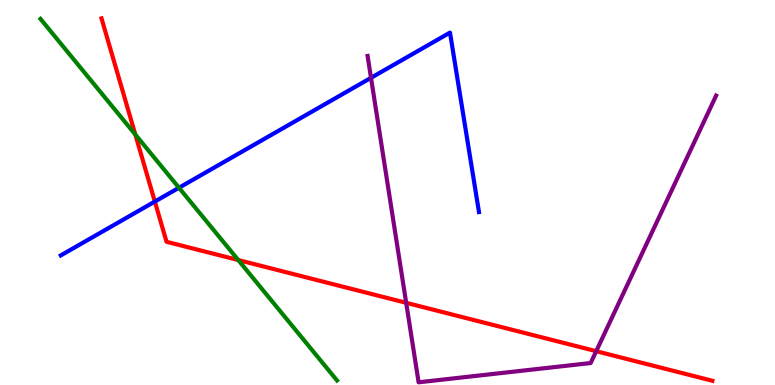[{'lines': ['blue', 'red'], 'intersections': [{'x': 2.0, 'y': 4.76}]}, {'lines': ['green', 'red'], 'intersections': [{'x': 1.75, 'y': 6.51}, {'x': 3.07, 'y': 3.25}]}, {'lines': ['purple', 'red'], 'intersections': [{'x': 5.24, 'y': 2.13}, {'x': 7.69, 'y': 0.878}]}, {'lines': ['blue', 'green'], 'intersections': [{'x': 2.31, 'y': 5.12}]}, {'lines': ['blue', 'purple'], 'intersections': [{'x': 4.79, 'y': 7.98}]}, {'lines': ['green', 'purple'], 'intersections': []}]